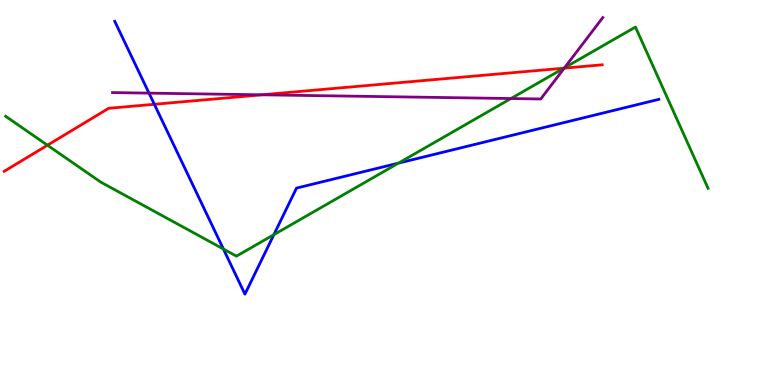[{'lines': ['blue', 'red'], 'intersections': [{'x': 1.99, 'y': 7.29}]}, {'lines': ['green', 'red'], 'intersections': [{'x': 0.612, 'y': 6.23}, {'x': 7.28, 'y': 8.23}]}, {'lines': ['purple', 'red'], 'intersections': [{'x': 3.38, 'y': 7.54}, {'x': 7.28, 'y': 8.23}]}, {'lines': ['blue', 'green'], 'intersections': [{'x': 2.88, 'y': 3.53}, {'x': 3.53, 'y': 3.9}, {'x': 5.14, 'y': 5.76}]}, {'lines': ['blue', 'purple'], 'intersections': [{'x': 1.92, 'y': 7.58}]}, {'lines': ['green', 'purple'], 'intersections': [{'x': 6.59, 'y': 7.44}, {'x': 7.28, 'y': 8.24}]}]